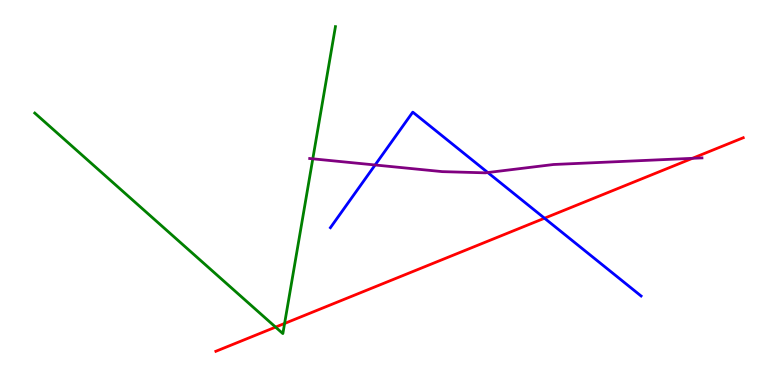[{'lines': ['blue', 'red'], 'intersections': [{'x': 7.03, 'y': 4.33}]}, {'lines': ['green', 'red'], 'intersections': [{'x': 3.56, 'y': 1.5}, {'x': 3.67, 'y': 1.6}]}, {'lines': ['purple', 'red'], 'intersections': [{'x': 8.93, 'y': 5.89}]}, {'lines': ['blue', 'green'], 'intersections': []}, {'lines': ['blue', 'purple'], 'intersections': [{'x': 4.84, 'y': 5.71}, {'x': 6.29, 'y': 5.52}]}, {'lines': ['green', 'purple'], 'intersections': [{'x': 4.04, 'y': 5.87}]}]